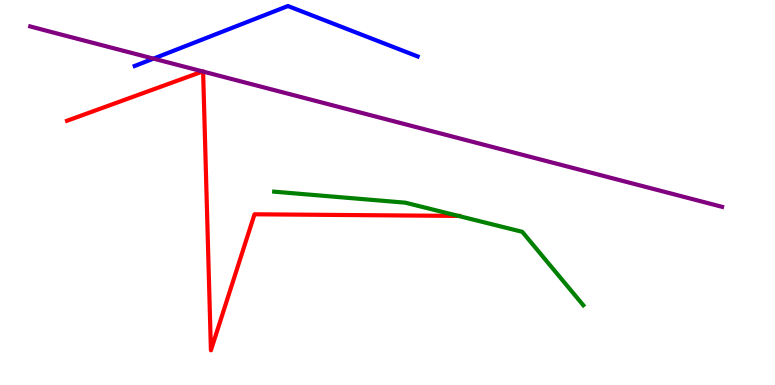[{'lines': ['blue', 'red'], 'intersections': []}, {'lines': ['green', 'red'], 'intersections': [{'x': 5.92, 'y': 4.39}]}, {'lines': ['purple', 'red'], 'intersections': [{'x': 2.62, 'y': 8.14}, {'x': 2.62, 'y': 8.14}]}, {'lines': ['blue', 'green'], 'intersections': []}, {'lines': ['blue', 'purple'], 'intersections': [{'x': 1.98, 'y': 8.48}]}, {'lines': ['green', 'purple'], 'intersections': []}]